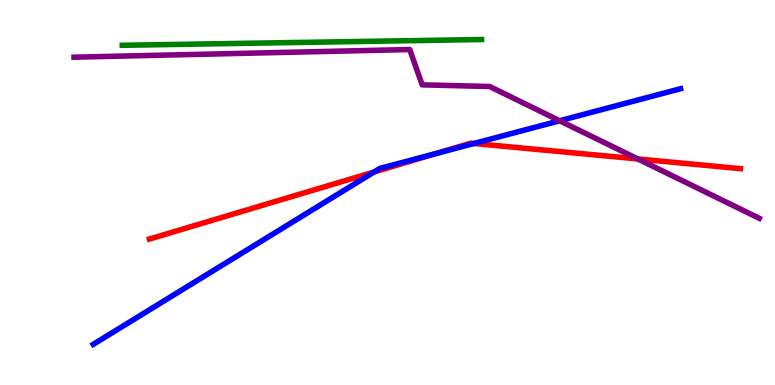[{'lines': ['blue', 'red'], 'intersections': [{'x': 4.83, 'y': 5.53}, {'x': 5.62, 'y': 6.01}, {'x': 6.12, 'y': 6.27}]}, {'lines': ['green', 'red'], 'intersections': []}, {'lines': ['purple', 'red'], 'intersections': [{'x': 8.23, 'y': 5.87}]}, {'lines': ['blue', 'green'], 'intersections': []}, {'lines': ['blue', 'purple'], 'intersections': [{'x': 7.22, 'y': 6.86}]}, {'lines': ['green', 'purple'], 'intersections': []}]